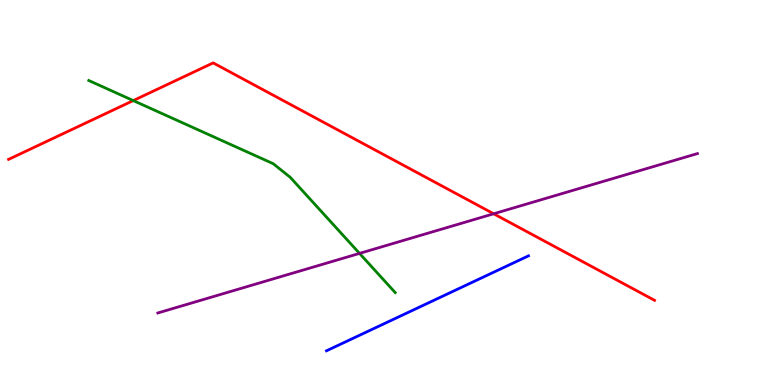[{'lines': ['blue', 'red'], 'intersections': []}, {'lines': ['green', 'red'], 'intersections': [{'x': 1.72, 'y': 7.39}]}, {'lines': ['purple', 'red'], 'intersections': [{'x': 6.37, 'y': 4.45}]}, {'lines': ['blue', 'green'], 'intersections': []}, {'lines': ['blue', 'purple'], 'intersections': []}, {'lines': ['green', 'purple'], 'intersections': [{'x': 4.64, 'y': 3.42}]}]